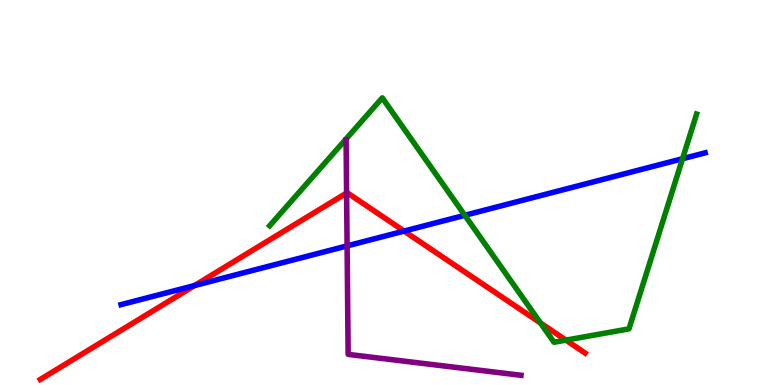[{'lines': ['blue', 'red'], 'intersections': [{'x': 2.51, 'y': 2.58}, {'x': 5.21, 'y': 4.0}]}, {'lines': ['green', 'red'], 'intersections': [{'x': 6.97, 'y': 1.61}, {'x': 7.3, 'y': 1.17}]}, {'lines': ['purple', 'red'], 'intersections': [{'x': 4.47, 'y': 4.99}]}, {'lines': ['blue', 'green'], 'intersections': [{'x': 6.0, 'y': 4.41}, {'x': 8.81, 'y': 5.88}]}, {'lines': ['blue', 'purple'], 'intersections': [{'x': 4.48, 'y': 3.61}]}, {'lines': ['green', 'purple'], 'intersections': []}]